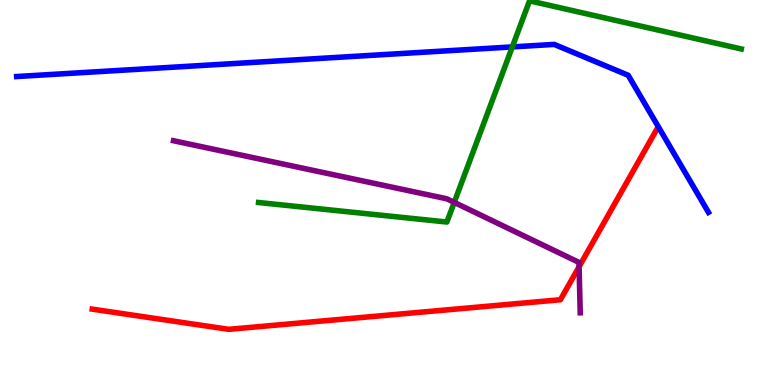[{'lines': ['blue', 'red'], 'intersections': []}, {'lines': ['green', 'red'], 'intersections': []}, {'lines': ['purple', 'red'], 'intersections': [{'x': 7.47, 'y': 3.07}]}, {'lines': ['blue', 'green'], 'intersections': [{'x': 6.61, 'y': 8.78}]}, {'lines': ['blue', 'purple'], 'intersections': []}, {'lines': ['green', 'purple'], 'intersections': [{'x': 5.86, 'y': 4.74}]}]